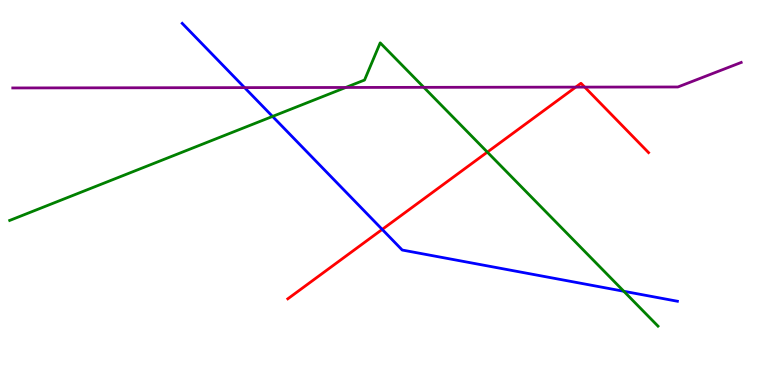[{'lines': ['blue', 'red'], 'intersections': [{'x': 4.93, 'y': 4.04}]}, {'lines': ['green', 'red'], 'intersections': [{'x': 6.29, 'y': 6.05}]}, {'lines': ['purple', 'red'], 'intersections': [{'x': 7.43, 'y': 7.74}, {'x': 7.54, 'y': 7.74}]}, {'lines': ['blue', 'green'], 'intersections': [{'x': 3.52, 'y': 6.98}, {'x': 8.05, 'y': 2.43}]}, {'lines': ['blue', 'purple'], 'intersections': [{'x': 3.16, 'y': 7.72}]}, {'lines': ['green', 'purple'], 'intersections': [{'x': 4.46, 'y': 7.73}, {'x': 5.47, 'y': 7.73}]}]